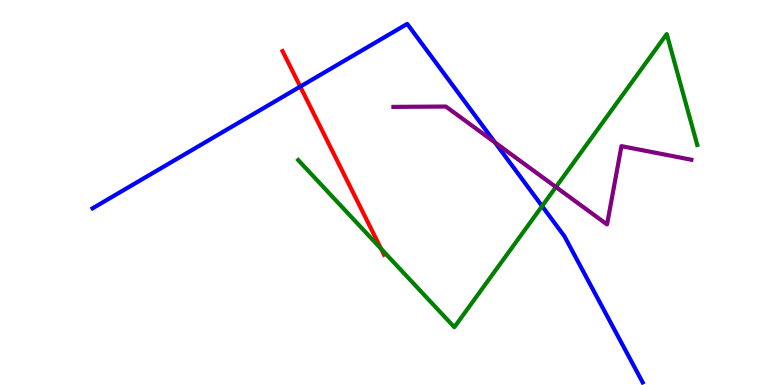[{'lines': ['blue', 'red'], 'intersections': [{'x': 3.87, 'y': 7.75}]}, {'lines': ['green', 'red'], 'intersections': [{'x': 4.92, 'y': 3.54}]}, {'lines': ['purple', 'red'], 'intersections': []}, {'lines': ['blue', 'green'], 'intersections': [{'x': 6.99, 'y': 4.65}]}, {'lines': ['blue', 'purple'], 'intersections': [{'x': 6.39, 'y': 6.3}]}, {'lines': ['green', 'purple'], 'intersections': [{'x': 7.17, 'y': 5.14}]}]